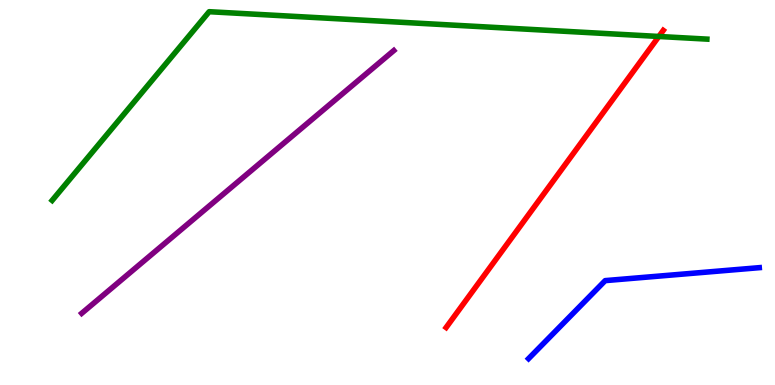[{'lines': ['blue', 'red'], 'intersections': []}, {'lines': ['green', 'red'], 'intersections': [{'x': 8.5, 'y': 9.05}]}, {'lines': ['purple', 'red'], 'intersections': []}, {'lines': ['blue', 'green'], 'intersections': []}, {'lines': ['blue', 'purple'], 'intersections': []}, {'lines': ['green', 'purple'], 'intersections': []}]